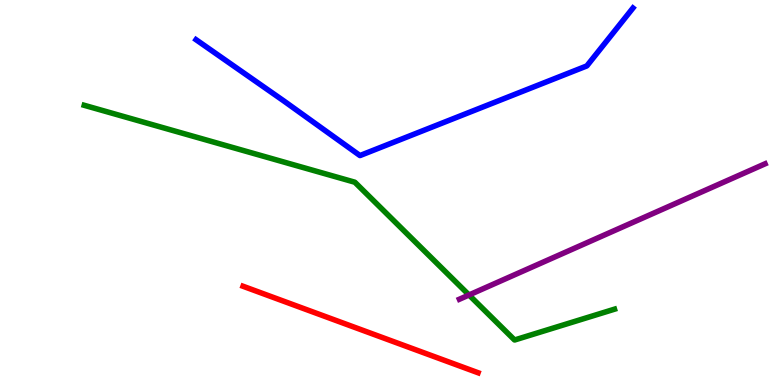[{'lines': ['blue', 'red'], 'intersections': []}, {'lines': ['green', 'red'], 'intersections': []}, {'lines': ['purple', 'red'], 'intersections': []}, {'lines': ['blue', 'green'], 'intersections': []}, {'lines': ['blue', 'purple'], 'intersections': []}, {'lines': ['green', 'purple'], 'intersections': [{'x': 6.05, 'y': 2.34}]}]